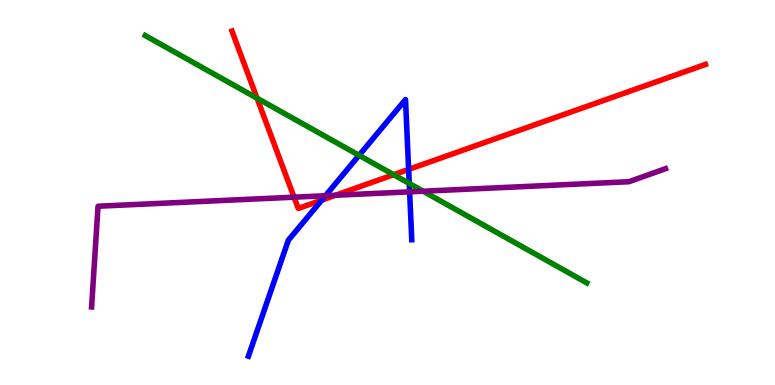[{'lines': ['blue', 'red'], 'intersections': [{'x': 4.15, 'y': 4.8}, {'x': 5.27, 'y': 5.6}]}, {'lines': ['green', 'red'], 'intersections': [{'x': 3.32, 'y': 7.45}, {'x': 5.08, 'y': 5.46}]}, {'lines': ['purple', 'red'], 'intersections': [{'x': 3.79, 'y': 4.88}, {'x': 4.33, 'y': 4.93}]}, {'lines': ['blue', 'green'], 'intersections': [{'x': 4.63, 'y': 5.97}, {'x': 5.28, 'y': 5.24}]}, {'lines': ['blue', 'purple'], 'intersections': [{'x': 4.2, 'y': 4.92}, {'x': 5.29, 'y': 5.02}]}, {'lines': ['green', 'purple'], 'intersections': [{'x': 5.46, 'y': 5.03}]}]